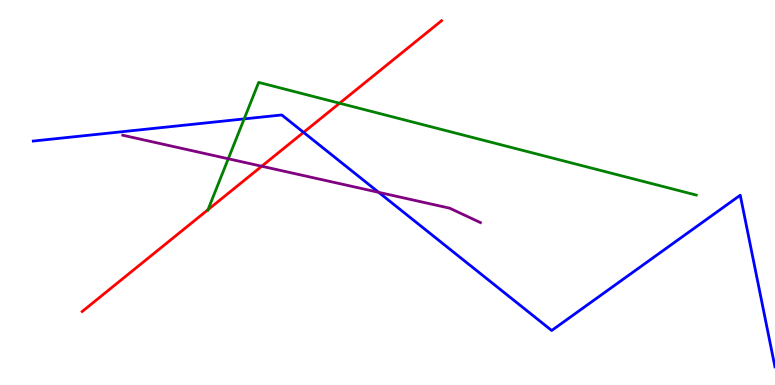[{'lines': ['blue', 'red'], 'intersections': [{'x': 3.92, 'y': 6.56}]}, {'lines': ['green', 'red'], 'intersections': [{'x': 2.68, 'y': 4.55}, {'x': 4.38, 'y': 7.32}]}, {'lines': ['purple', 'red'], 'intersections': [{'x': 3.38, 'y': 5.68}]}, {'lines': ['blue', 'green'], 'intersections': [{'x': 3.15, 'y': 6.91}]}, {'lines': ['blue', 'purple'], 'intersections': [{'x': 4.89, 'y': 5.0}]}, {'lines': ['green', 'purple'], 'intersections': [{'x': 2.95, 'y': 5.88}]}]